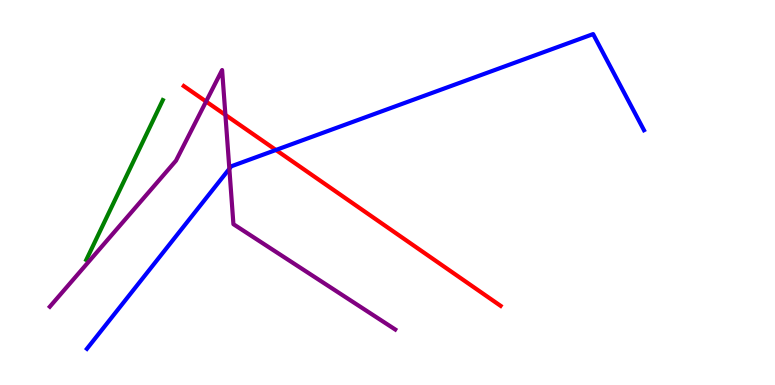[{'lines': ['blue', 'red'], 'intersections': [{'x': 3.56, 'y': 6.1}]}, {'lines': ['green', 'red'], 'intersections': []}, {'lines': ['purple', 'red'], 'intersections': [{'x': 2.66, 'y': 7.36}, {'x': 2.91, 'y': 7.02}]}, {'lines': ['blue', 'green'], 'intersections': []}, {'lines': ['blue', 'purple'], 'intersections': [{'x': 2.96, 'y': 5.62}]}, {'lines': ['green', 'purple'], 'intersections': []}]